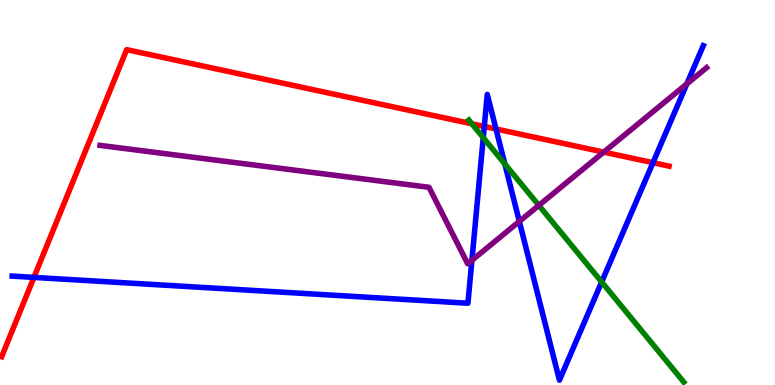[{'lines': ['blue', 'red'], 'intersections': [{'x': 0.438, 'y': 2.79}, {'x': 6.25, 'y': 6.72}, {'x': 6.4, 'y': 6.65}, {'x': 8.43, 'y': 5.77}]}, {'lines': ['green', 'red'], 'intersections': [{'x': 6.09, 'y': 6.78}]}, {'lines': ['purple', 'red'], 'intersections': [{'x': 7.79, 'y': 6.05}]}, {'lines': ['blue', 'green'], 'intersections': [{'x': 6.24, 'y': 6.42}, {'x': 6.51, 'y': 5.74}, {'x': 7.76, 'y': 2.68}]}, {'lines': ['blue', 'purple'], 'intersections': [{'x': 6.09, 'y': 3.24}, {'x': 6.7, 'y': 4.25}, {'x': 8.86, 'y': 7.82}]}, {'lines': ['green', 'purple'], 'intersections': [{'x': 6.95, 'y': 4.67}]}]